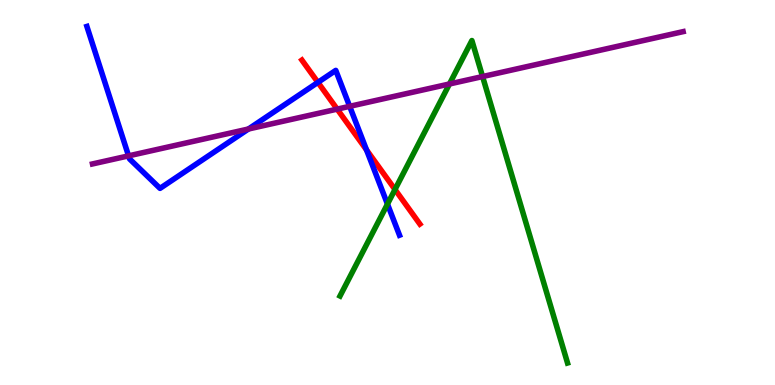[{'lines': ['blue', 'red'], 'intersections': [{'x': 4.1, 'y': 7.86}, {'x': 4.73, 'y': 6.11}]}, {'lines': ['green', 'red'], 'intersections': [{'x': 5.1, 'y': 5.08}]}, {'lines': ['purple', 'red'], 'intersections': [{'x': 4.35, 'y': 7.17}]}, {'lines': ['blue', 'green'], 'intersections': [{'x': 5.0, 'y': 4.7}]}, {'lines': ['blue', 'purple'], 'intersections': [{'x': 1.66, 'y': 5.95}, {'x': 3.21, 'y': 6.65}, {'x': 4.51, 'y': 7.24}]}, {'lines': ['green', 'purple'], 'intersections': [{'x': 5.8, 'y': 7.82}, {'x': 6.23, 'y': 8.01}]}]